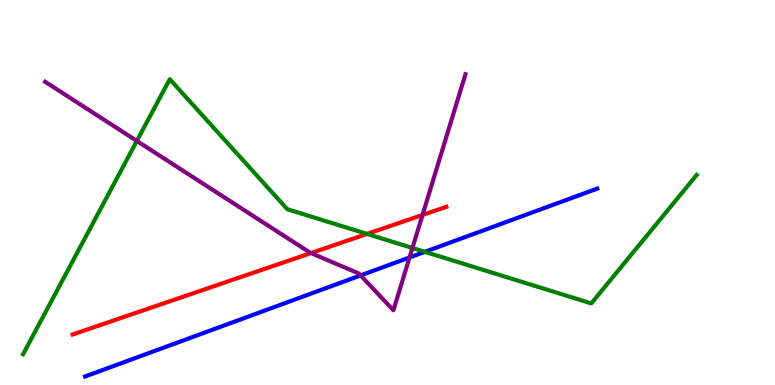[{'lines': ['blue', 'red'], 'intersections': []}, {'lines': ['green', 'red'], 'intersections': [{'x': 4.74, 'y': 3.92}]}, {'lines': ['purple', 'red'], 'intersections': [{'x': 4.01, 'y': 3.43}, {'x': 5.45, 'y': 4.42}]}, {'lines': ['blue', 'green'], 'intersections': [{'x': 5.48, 'y': 3.46}]}, {'lines': ['blue', 'purple'], 'intersections': [{'x': 4.65, 'y': 2.85}, {'x': 5.28, 'y': 3.31}]}, {'lines': ['green', 'purple'], 'intersections': [{'x': 1.77, 'y': 6.34}, {'x': 5.32, 'y': 3.56}]}]